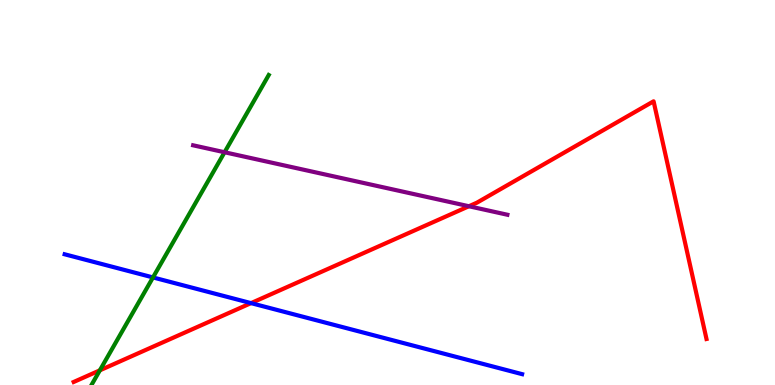[{'lines': ['blue', 'red'], 'intersections': [{'x': 3.24, 'y': 2.13}]}, {'lines': ['green', 'red'], 'intersections': [{'x': 1.29, 'y': 0.381}]}, {'lines': ['purple', 'red'], 'intersections': [{'x': 6.05, 'y': 4.64}]}, {'lines': ['blue', 'green'], 'intersections': [{'x': 1.97, 'y': 2.79}]}, {'lines': ['blue', 'purple'], 'intersections': []}, {'lines': ['green', 'purple'], 'intersections': [{'x': 2.9, 'y': 6.05}]}]